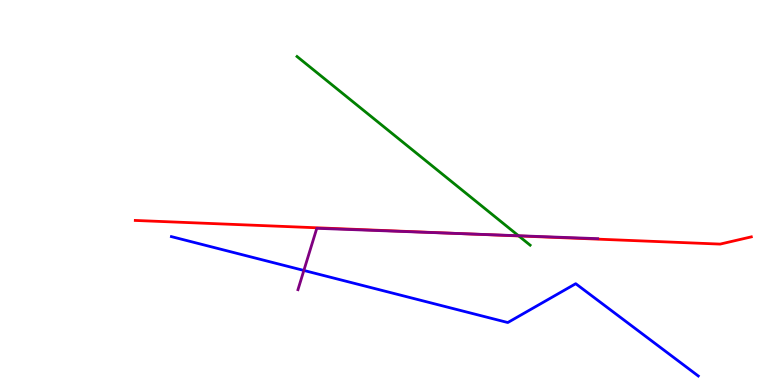[{'lines': ['blue', 'red'], 'intersections': []}, {'lines': ['green', 'red'], 'intersections': [{'x': 6.69, 'y': 3.87}]}, {'lines': ['purple', 'red'], 'intersections': [{'x': 5.96, 'y': 3.93}]}, {'lines': ['blue', 'green'], 'intersections': []}, {'lines': ['blue', 'purple'], 'intersections': [{'x': 3.92, 'y': 2.98}]}, {'lines': ['green', 'purple'], 'intersections': [{'x': 6.69, 'y': 3.88}]}]